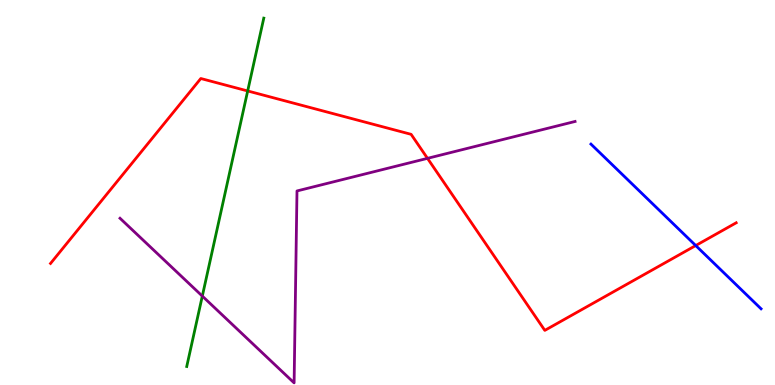[{'lines': ['blue', 'red'], 'intersections': [{'x': 8.98, 'y': 3.62}]}, {'lines': ['green', 'red'], 'intersections': [{'x': 3.2, 'y': 7.64}]}, {'lines': ['purple', 'red'], 'intersections': [{'x': 5.52, 'y': 5.89}]}, {'lines': ['blue', 'green'], 'intersections': []}, {'lines': ['blue', 'purple'], 'intersections': []}, {'lines': ['green', 'purple'], 'intersections': [{'x': 2.61, 'y': 2.31}]}]